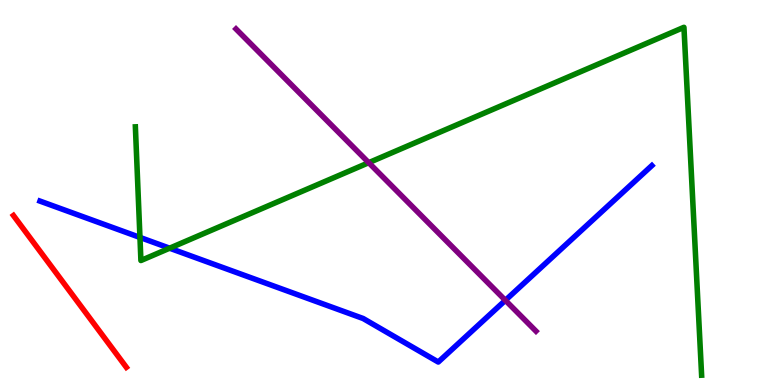[{'lines': ['blue', 'red'], 'intersections': []}, {'lines': ['green', 'red'], 'intersections': []}, {'lines': ['purple', 'red'], 'intersections': []}, {'lines': ['blue', 'green'], 'intersections': [{'x': 1.81, 'y': 3.83}, {'x': 2.19, 'y': 3.55}]}, {'lines': ['blue', 'purple'], 'intersections': [{'x': 6.52, 'y': 2.2}]}, {'lines': ['green', 'purple'], 'intersections': [{'x': 4.76, 'y': 5.77}]}]